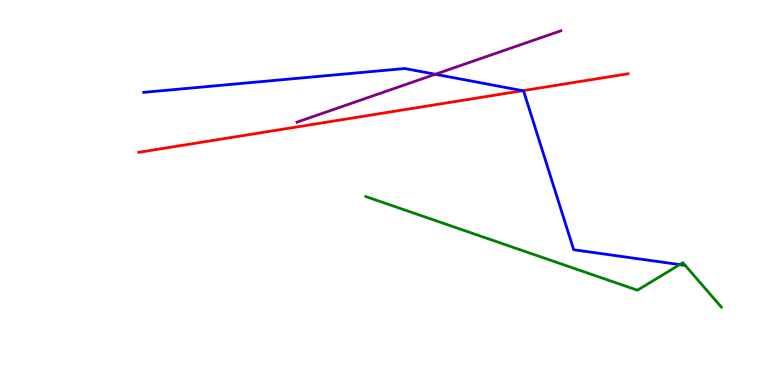[{'lines': ['blue', 'red'], 'intersections': [{'x': 6.74, 'y': 7.64}]}, {'lines': ['green', 'red'], 'intersections': []}, {'lines': ['purple', 'red'], 'intersections': []}, {'lines': ['blue', 'green'], 'intersections': [{'x': 8.77, 'y': 3.13}]}, {'lines': ['blue', 'purple'], 'intersections': [{'x': 5.62, 'y': 8.07}]}, {'lines': ['green', 'purple'], 'intersections': []}]